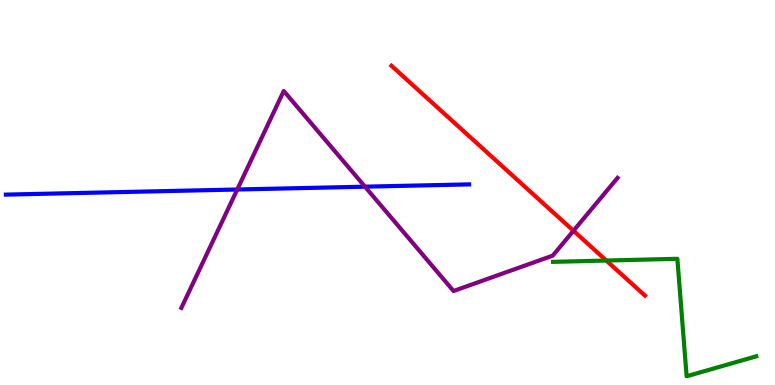[{'lines': ['blue', 'red'], 'intersections': []}, {'lines': ['green', 'red'], 'intersections': [{'x': 7.82, 'y': 3.23}]}, {'lines': ['purple', 'red'], 'intersections': [{'x': 7.4, 'y': 4.01}]}, {'lines': ['blue', 'green'], 'intersections': []}, {'lines': ['blue', 'purple'], 'intersections': [{'x': 3.06, 'y': 5.08}, {'x': 4.71, 'y': 5.15}]}, {'lines': ['green', 'purple'], 'intersections': []}]